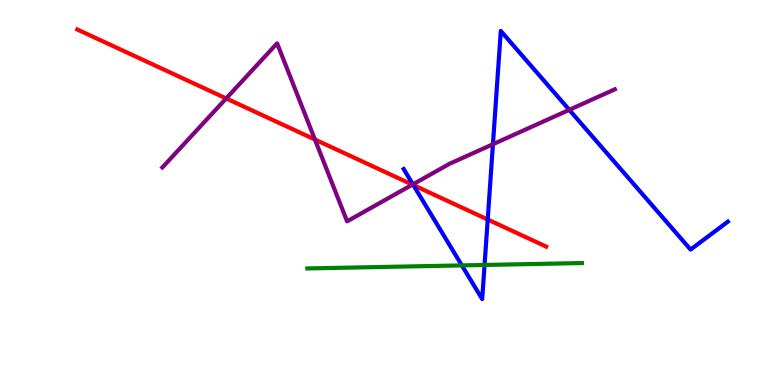[{'lines': ['blue', 'red'], 'intersections': [{'x': 5.33, 'y': 5.19}, {'x': 6.29, 'y': 4.3}]}, {'lines': ['green', 'red'], 'intersections': []}, {'lines': ['purple', 'red'], 'intersections': [{'x': 2.92, 'y': 7.44}, {'x': 4.06, 'y': 6.38}, {'x': 5.32, 'y': 5.2}]}, {'lines': ['blue', 'green'], 'intersections': [{'x': 5.96, 'y': 3.11}, {'x': 6.25, 'y': 3.12}]}, {'lines': ['blue', 'purple'], 'intersections': [{'x': 5.33, 'y': 5.21}, {'x': 6.36, 'y': 6.25}, {'x': 7.35, 'y': 7.15}]}, {'lines': ['green', 'purple'], 'intersections': []}]